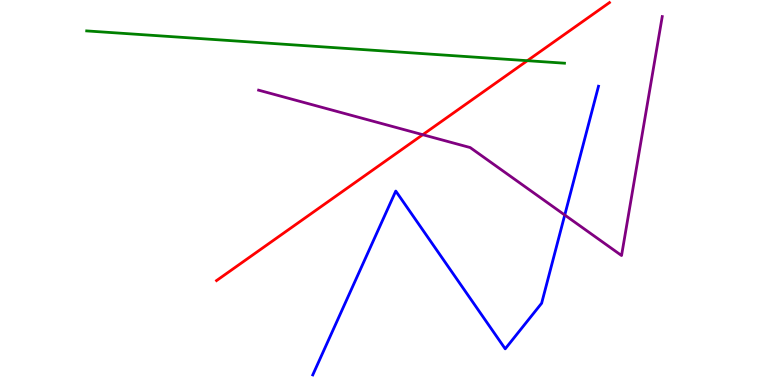[{'lines': ['blue', 'red'], 'intersections': []}, {'lines': ['green', 'red'], 'intersections': [{'x': 6.8, 'y': 8.42}]}, {'lines': ['purple', 'red'], 'intersections': [{'x': 5.45, 'y': 6.5}]}, {'lines': ['blue', 'green'], 'intersections': []}, {'lines': ['blue', 'purple'], 'intersections': [{'x': 7.29, 'y': 4.42}]}, {'lines': ['green', 'purple'], 'intersections': []}]